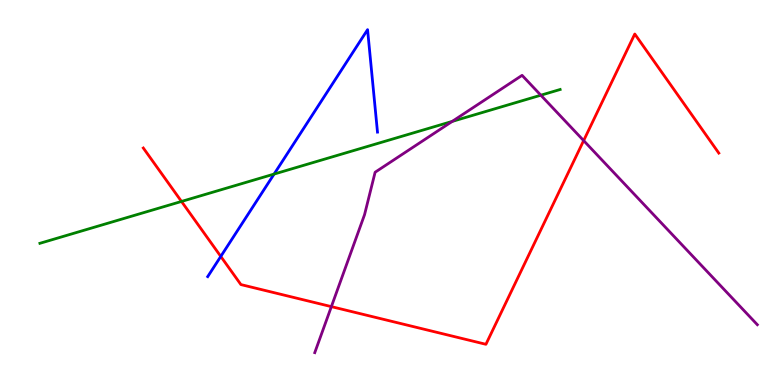[{'lines': ['blue', 'red'], 'intersections': [{'x': 2.85, 'y': 3.34}]}, {'lines': ['green', 'red'], 'intersections': [{'x': 2.34, 'y': 4.77}]}, {'lines': ['purple', 'red'], 'intersections': [{'x': 4.28, 'y': 2.04}, {'x': 7.53, 'y': 6.35}]}, {'lines': ['blue', 'green'], 'intersections': [{'x': 3.54, 'y': 5.48}]}, {'lines': ['blue', 'purple'], 'intersections': []}, {'lines': ['green', 'purple'], 'intersections': [{'x': 5.84, 'y': 6.85}, {'x': 6.98, 'y': 7.53}]}]